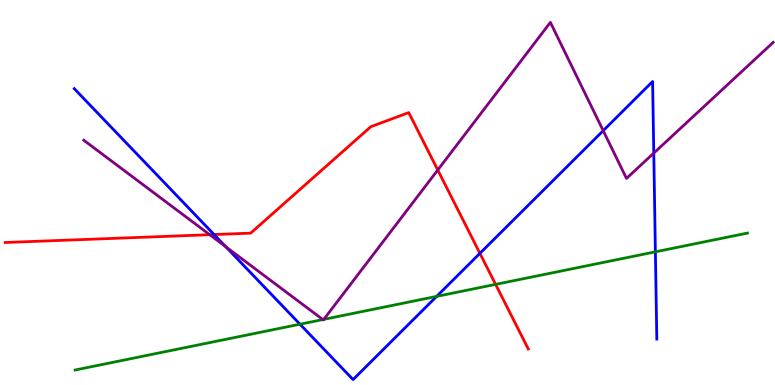[{'lines': ['blue', 'red'], 'intersections': [{'x': 2.76, 'y': 3.91}, {'x': 6.19, 'y': 3.42}]}, {'lines': ['green', 'red'], 'intersections': [{'x': 6.39, 'y': 2.61}]}, {'lines': ['purple', 'red'], 'intersections': [{'x': 2.71, 'y': 3.9}, {'x': 5.65, 'y': 5.58}]}, {'lines': ['blue', 'green'], 'intersections': [{'x': 3.87, 'y': 1.58}, {'x': 5.63, 'y': 2.3}, {'x': 8.46, 'y': 3.46}]}, {'lines': ['blue', 'purple'], 'intersections': [{'x': 2.91, 'y': 3.59}, {'x': 7.78, 'y': 6.61}, {'x': 8.44, 'y': 6.02}]}, {'lines': ['green', 'purple'], 'intersections': [{'x': 4.17, 'y': 1.7}, {'x': 4.18, 'y': 1.7}]}]